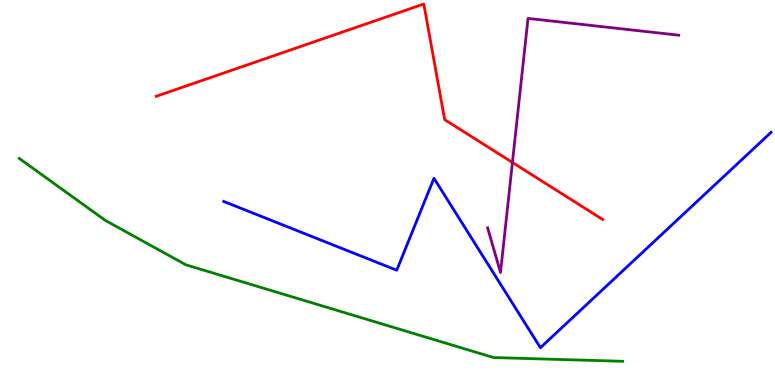[{'lines': ['blue', 'red'], 'intersections': []}, {'lines': ['green', 'red'], 'intersections': []}, {'lines': ['purple', 'red'], 'intersections': [{'x': 6.61, 'y': 5.78}]}, {'lines': ['blue', 'green'], 'intersections': []}, {'lines': ['blue', 'purple'], 'intersections': []}, {'lines': ['green', 'purple'], 'intersections': []}]